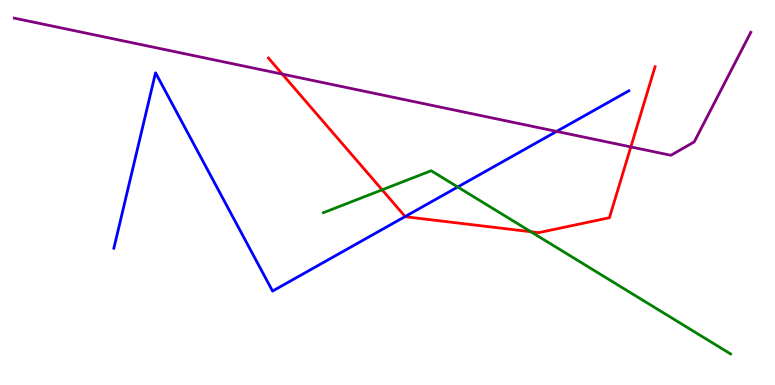[{'lines': ['blue', 'red'], 'intersections': [{'x': 5.23, 'y': 4.38}]}, {'lines': ['green', 'red'], 'intersections': [{'x': 4.93, 'y': 5.07}, {'x': 6.85, 'y': 3.98}]}, {'lines': ['purple', 'red'], 'intersections': [{'x': 3.64, 'y': 8.08}, {'x': 8.14, 'y': 6.18}]}, {'lines': ['blue', 'green'], 'intersections': [{'x': 5.91, 'y': 5.14}]}, {'lines': ['blue', 'purple'], 'intersections': [{'x': 7.18, 'y': 6.59}]}, {'lines': ['green', 'purple'], 'intersections': []}]